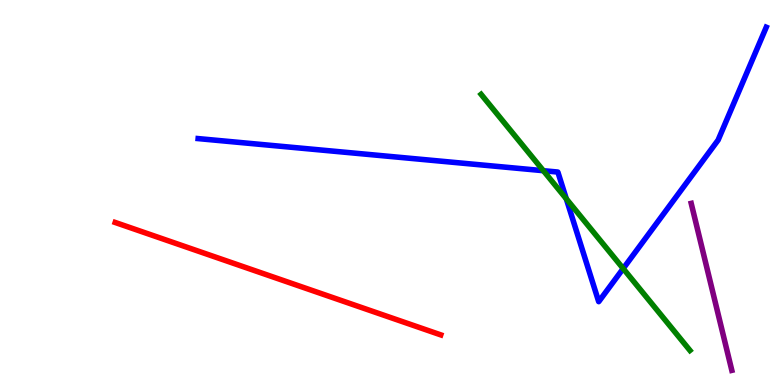[{'lines': ['blue', 'red'], 'intersections': []}, {'lines': ['green', 'red'], 'intersections': []}, {'lines': ['purple', 'red'], 'intersections': []}, {'lines': ['blue', 'green'], 'intersections': [{'x': 7.01, 'y': 5.57}, {'x': 7.31, 'y': 4.84}, {'x': 8.04, 'y': 3.02}]}, {'lines': ['blue', 'purple'], 'intersections': []}, {'lines': ['green', 'purple'], 'intersections': []}]